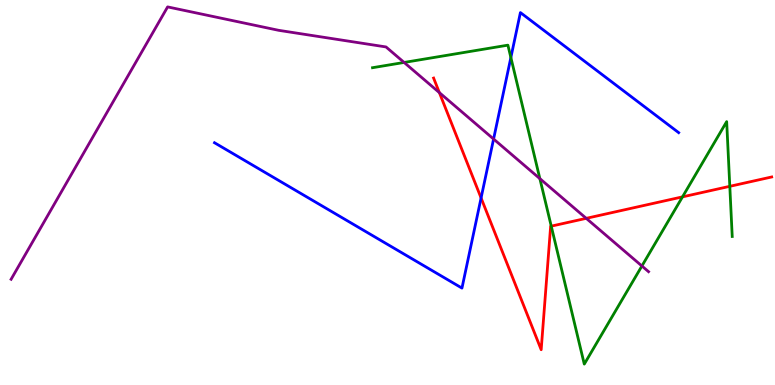[{'lines': ['blue', 'red'], 'intersections': [{'x': 6.21, 'y': 4.86}]}, {'lines': ['green', 'red'], 'intersections': [{'x': 7.11, 'y': 4.13}, {'x': 8.81, 'y': 4.89}, {'x': 9.42, 'y': 5.16}]}, {'lines': ['purple', 'red'], 'intersections': [{'x': 5.67, 'y': 7.59}, {'x': 7.56, 'y': 4.33}]}, {'lines': ['blue', 'green'], 'intersections': [{'x': 6.59, 'y': 8.51}]}, {'lines': ['blue', 'purple'], 'intersections': [{'x': 6.37, 'y': 6.39}]}, {'lines': ['green', 'purple'], 'intersections': [{'x': 5.21, 'y': 8.38}, {'x': 6.97, 'y': 5.36}, {'x': 8.28, 'y': 3.09}]}]